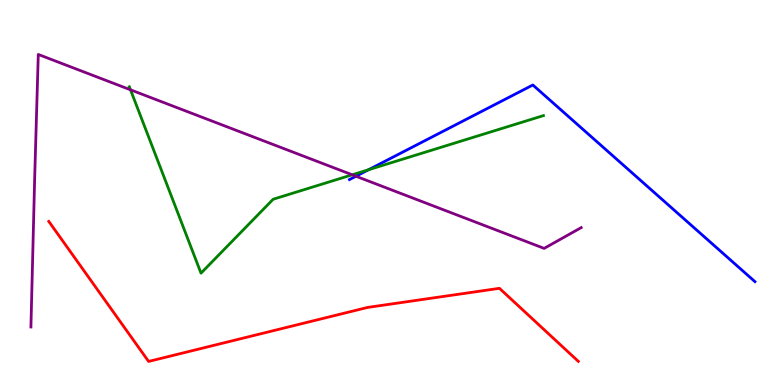[{'lines': ['blue', 'red'], 'intersections': []}, {'lines': ['green', 'red'], 'intersections': []}, {'lines': ['purple', 'red'], 'intersections': []}, {'lines': ['blue', 'green'], 'intersections': [{'x': 4.76, 'y': 5.59}]}, {'lines': ['blue', 'purple'], 'intersections': [{'x': 4.59, 'y': 5.42}]}, {'lines': ['green', 'purple'], 'intersections': [{'x': 1.68, 'y': 7.67}, {'x': 4.54, 'y': 5.46}]}]